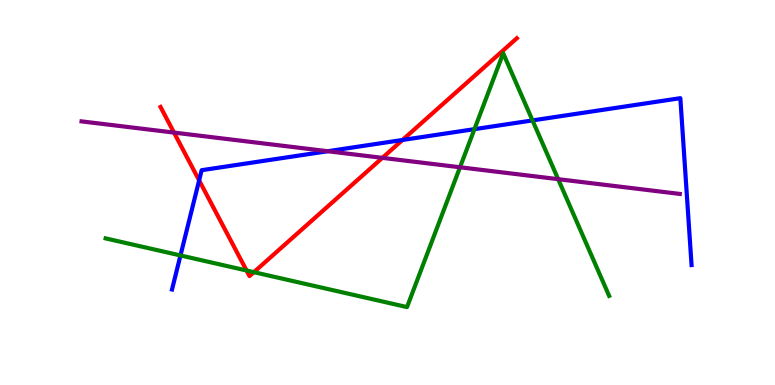[{'lines': ['blue', 'red'], 'intersections': [{'x': 2.57, 'y': 5.32}, {'x': 5.19, 'y': 6.36}]}, {'lines': ['green', 'red'], 'intersections': [{'x': 3.18, 'y': 2.97}, {'x': 3.28, 'y': 2.93}]}, {'lines': ['purple', 'red'], 'intersections': [{'x': 2.25, 'y': 6.56}, {'x': 4.93, 'y': 5.9}]}, {'lines': ['blue', 'green'], 'intersections': [{'x': 2.33, 'y': 3.37}, {'x': 6.12, 'y': 6.65}, {'x': 6.87, 'y': 6.87}]}, {'lines': ['blue', 'purple'], 'intersections': [{'x': 4.23, 'y': 6.07}]}, {'lines': ['green', 'purple'], 'intersections': [{'x': 5.94, 'y': 5.66}, {'x': 7.2, 'y': 5.35}]}]